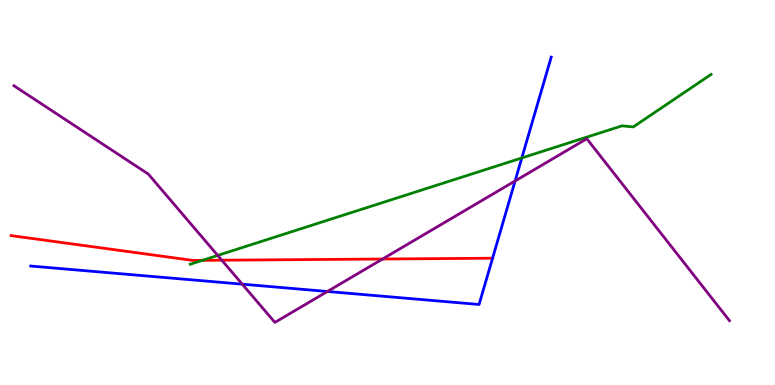[{'lines': ['blue', 'red'], 'intersections': []}, {'lines': ['green', 'red'], 'intersections': [{'x': 2.61, 'y': 3.24}]}, {'lines': ['purple', 'red'], 'intersections': [{'x': 2.86, 'y': 3.24}, {'x': 4.94, 'y': 3.27}]}, {'lines': ['blue', 'green'], 'intersections': [{'x': 6.73, 'y': 5.9}]}, {'lines': ['blue', 'purple'], 'intersections': [{'x': 3.13, 'y': 2.62}, {'x': 4.22, 'y': 2.43}, {'x': 6.65, 'y': 5.3}]}, {'lines': ['green', 'purple'], 'intersections': [{'x': 2.81, 'y': 3.37}]}]